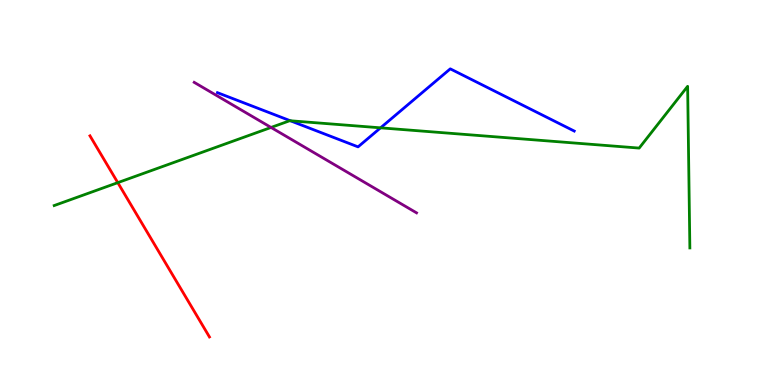[{'lines': ['blue', 'red'], 'intersections': []}, {'lines': ['green', 'red'], 'intersections': [{'x': 1.52, 'y': 5.26}]}, {'lines': ['purple', 'red'], 'intersections': []}, {'lines': ['blue', 'green'], 'intersections': [{'x': 3.75, 'y': 6.86}, {'x': 4.91, 'y': 6.68}]}, {'lines': ['blue', 'purple'], 'intersections': []}, {'lines': ['green', 'purple'], 'intersections': [{'x': 3.5, 'y': 6.69}]}]